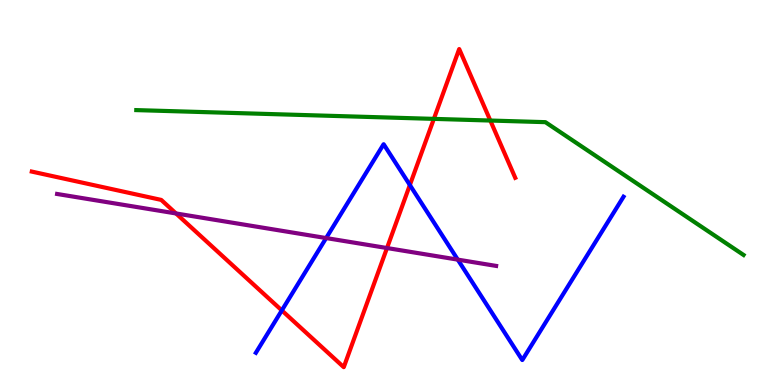[{'lines': ['blue', 'red'], 'intersections': [{'x': 3.64, 'y': 1.94}, {'x': 5.29, 'y': 5.19}]}, {'lines': ['green', 'red'], 'intersections': [{'x': 5.6, 'y': 6.91}, {'x': 6.33, 'y': 6.87}]}, {'lines': ['purple', 'red'], 'intersections': [{'x': 2.27, 'y': 4.46}, {'x': 4.99, 'y': 3.56}]}, {'lines': ['blue', 'green'], 'intersections': []}, {'lines': ['blue', 'purple'], 'intersections': [{'x': 4.21, 'y': 3.82}, {'x': 5.91, 'y': 3.26}]}, {'lines': ['green', 'purple'], 'intersections': []}]